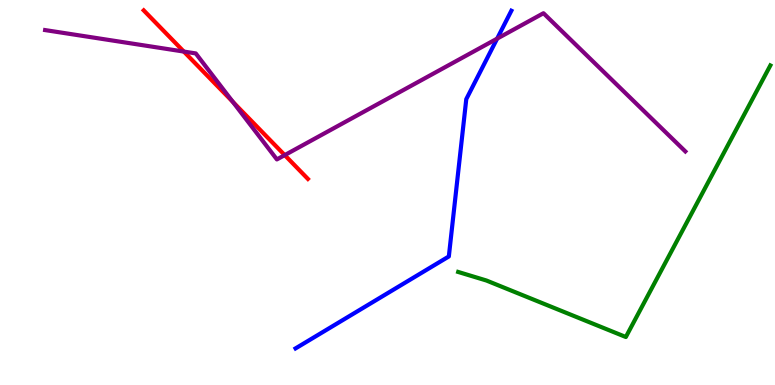[{'lines': ['blue', 'red'], 'intersections': []}, {'lines': ['green', 'red'], 'intersections': []}, {'lines': ['purple', 'red'], 'intersections': [{'x': 2.37, 'y': 8.66}, {'x': 3.0, 'y': 7.35}, {'x': 3.67, 'y': 5.97}]}, {'lines': ['blue', 'green'], 'intersections': []}, {'lines': ['blue', 'purple'], 'intersections': [{'x': 6.41, 'y': 9.0}]}, {'lines': ['green', 'purple'], 'intersections': []}]